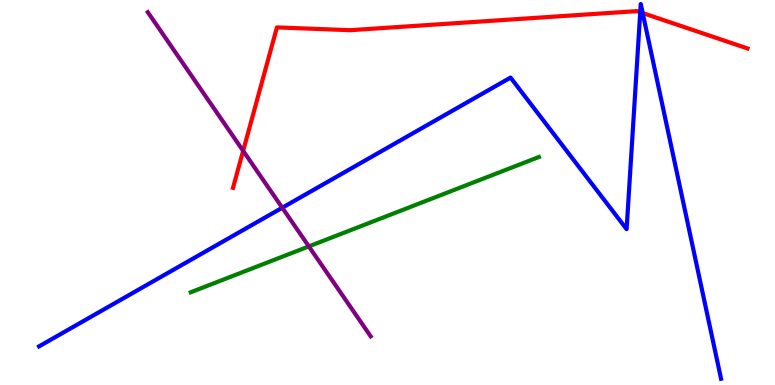[{'lines': ['blue', 'red'], 'intersections': [{'x': 8.26, 'y': 9.68}, {'x': 8.29, 'y': 9.66}]}, {'lines': ['green', 'red'], 'intersections': []}, {'lines': ['purple', 'red'], 'intersections': [{'x': 3.14, 'y': 6.08}]}, {'lines': ['blue', 'green'], 'intersections': []}, {'lines': ['blue', 'purple'], 'intersections': [{'x': 3.64, 'y': 4.6}]}, {'lines': ['green', 'purple'], 'intersections': [{'x': 3.99, 'y': 3.6}]}]